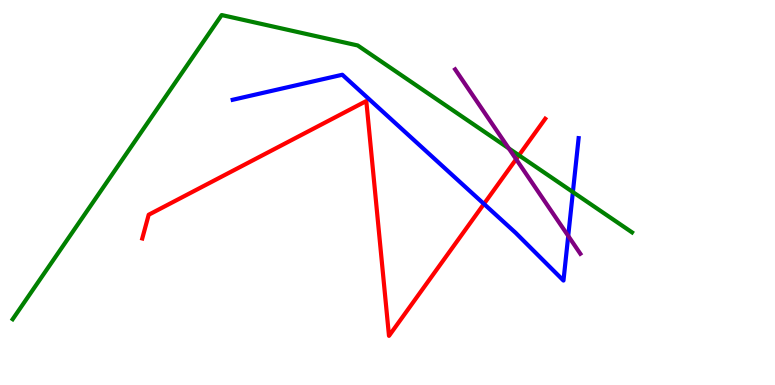[{'lines': ['blue', 'red'], 'intersections': [{'x': 6.24, 'y': 4.7}]}, {'lines': ['green', 'red'], 'intersections': [{'x': 6.7, 'y': 5.97}]}, {'lines': ['purple', 'red'], 'intersections': [{'x': 6.66, 'y': 5.86}]}, {'lines': ['blue', 'green'], 'intersections': [{'x': 7.39, 'y': 5.01}]}, {'lines': ['blue', 'purple'], 'intersections': [{'x': 7.33, 'y': 3.87}]}, {'lines': ['green', 'purple'], 'intersections': [{'x': 6.56, 'y': 6.15}]}]